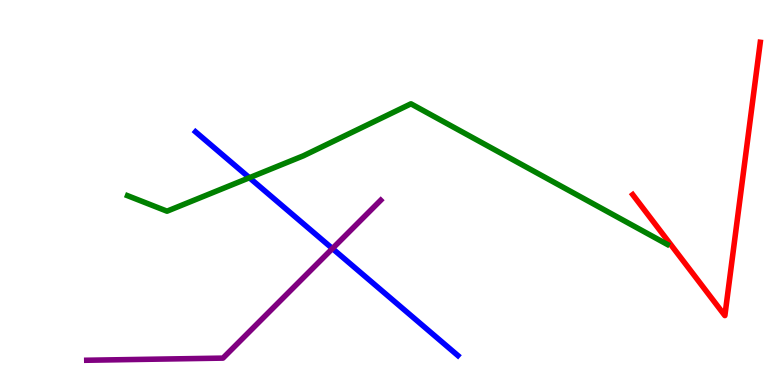[{'lines': ['blue', 'red'], 'intersections': []}, {'lines': ['green', 'red'], 'intersections': []}, {'lines': ['purple', 'red'], 'intersections': []}, {'lines': ['blue', 'green'], 'intersections': [{'x': 3.22, 'y': 5.38}]}, {'lines': ['blue', 'purple'], 'intersections': [{'x': 4.29, 'y': 3.54}]}, {'lines': ['green', 'purple'], 'intersections': []}]